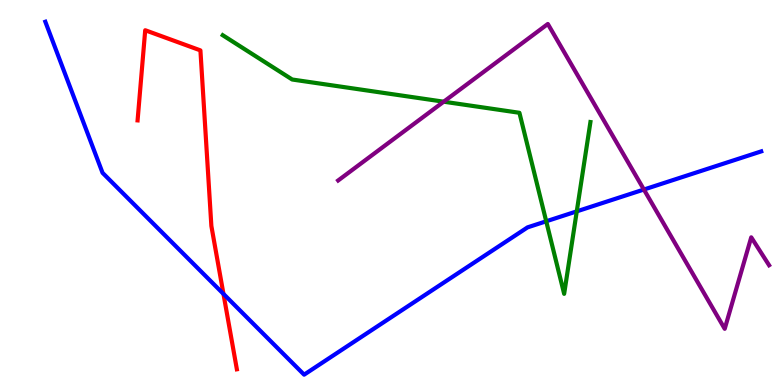[{'lines': ['blue', 'red'], 'intersections': [{'x': 2.88, 'y': 2.37}]}, {'lines': ['green', 'red'], 'intersections': []}, {'lines': ['purple', 'red'], 'intersections': []}, {'lines': ['blue', 'green'], 'intersections': [{'x': 7.05, 'y': 4.25}, {'x': 7.44, 'y': 4.51}]}, {'lines': ['blue', 'purple'], 'intersections': [{'x': 8.31, 'y': 5.08}]}, {'lines': ['green', 'purple'], 'intersections': [{'x': 5.73, 'y': 7.36}]}]